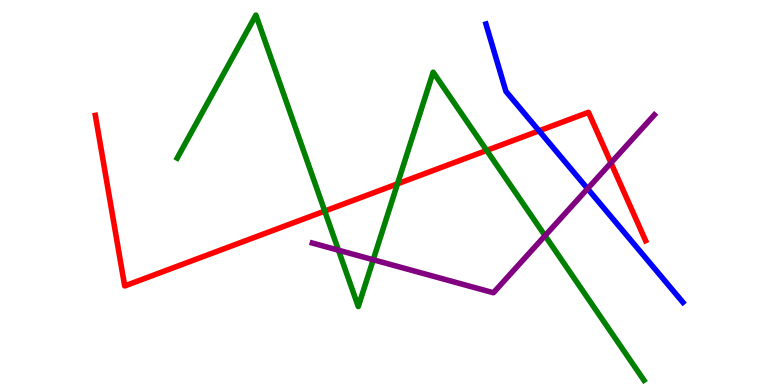[{'lines': ['blue', 'red'], 'intersections': [{'x': 6.96, 'y': 6.6}]}, {'lines': ['green', 'red'], 'intersections': [{'x': 4.19, 'y': 4.52}, {'x': 5.13, 'y': 5.23}, {'x': 6.28, 'y': 6.09}]}, {'lines': ['purple', 'red'], 'intersections': [{'x': 7.88, 'y': 5.77}]}, {'lines': ['blue', 'green'], 'intersections': []}, {'lines': ['blue', 'purple'], 'intersections': [{'x': 7.58, 'y': 5.1}]}, {'lines': ['green', 'purple'], 'intersections': [{'x': 4.37, 'y': 3.5}, {'x': 4.82, 'y': 3.25}, {'x': 7.03, 'y': 3.88}]}]